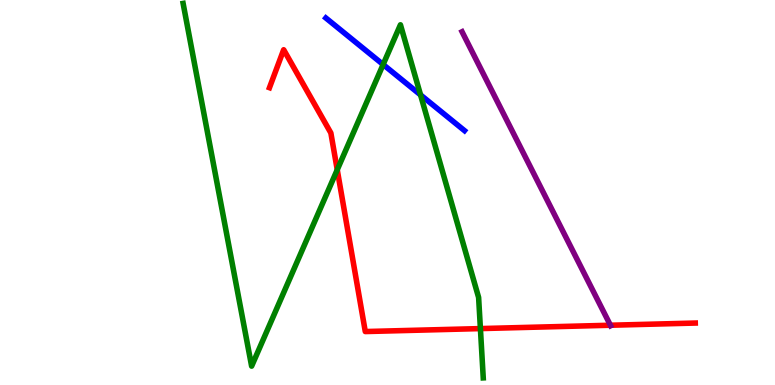[{'lines': ['blue', 'red'], 'intersections': []}, {'lines': ['green', 'red'], 'intersections': [{'x': 4.35, 'y': 5.59}, {'x': 6.2, 'y': 1.47}]}, {'lines': ['purple', 'red'], 'intersections': [{'x': 7.88, 'y': 1.55}]}, {'lines': ['blue', 'green'], 'intersections': [{'x': 4.94, 'y': 8.32}, {'x': 5.43, 'y': 7.53}]}, {'lines': ['blue', 'purple'], 'intersections': []}, {'lines': ['green', 'purple'], 'intersections': []}]